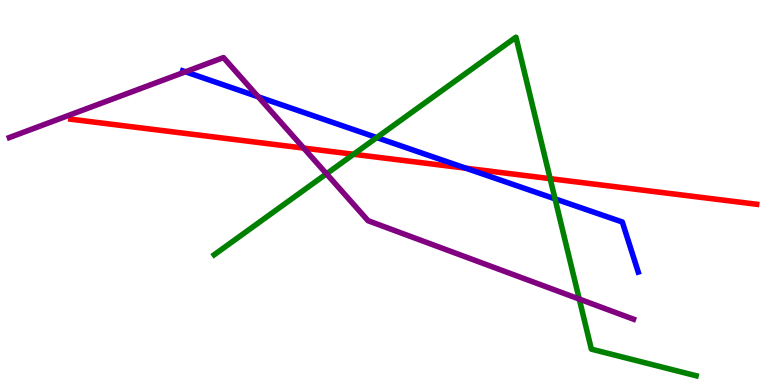[{'lines': ['blue', 'red'], 'intersections': [{'x': 6.01, 'y': 5.63}]}, {'lines': ['green', 'red'], 'intersections': [{'x': 4.56, 'y': 5.99}, {'x': 7.1, 'y': 5.36}]}, {'lines': ['purple', 'red'], 'intersections': [{'x': 3.92, 'y': 6.15}]}, {'lines': ['blue', 'green'], 'intersections': [{'x': 4.86, 'y': 6.43}, {'x': 7.16, 'y': 4.83}]}, {'lines': ['blue', 'purple'], 'intersections': [{'x': 2.39, 'y': 8.14}, {'x': 3.33, 'y': 7.49}]}, {'lines': ['green', 'purple'], 'intersections': [{'x': 4.21, 'y': 5.49}, {'x': 7.47, 'y': 2.23}]}]